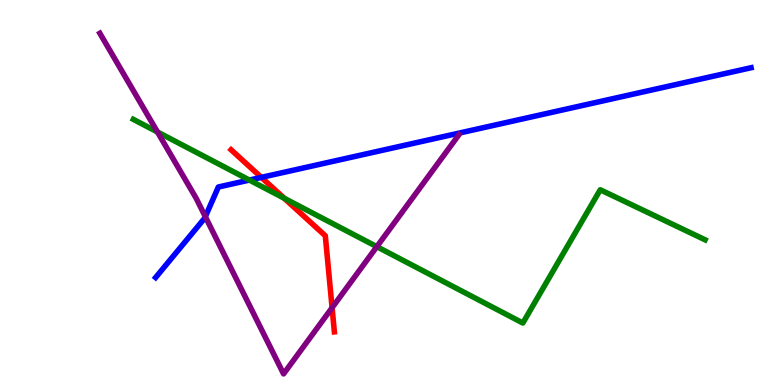[{'lines': ['blue', 'red'], 'intersections': [{'x': 3.37, 'y': 5.39}]}, {'lines': ['green', 'red'], 'intersections': [{'x': 3.67, 'y': 4.85}]}, {'lines': ['purple', 'red'], 'intersections': [{'x': 4.29, 'y': 2.01}]}, {'lines': ['blue', 'green'], 'intersections': [{'x': 3.22, 'y': 5.32}]}, {'lines': ['blue', 'purple'], 'intersections': [{'x': 2.65, 'y': 4.37}]}, {'lines': ['green', 'purple'], 'intersections': [{'x': 2.03, 'y': 6.57}, {'x': 4.86, 'y': 3.59}]}]